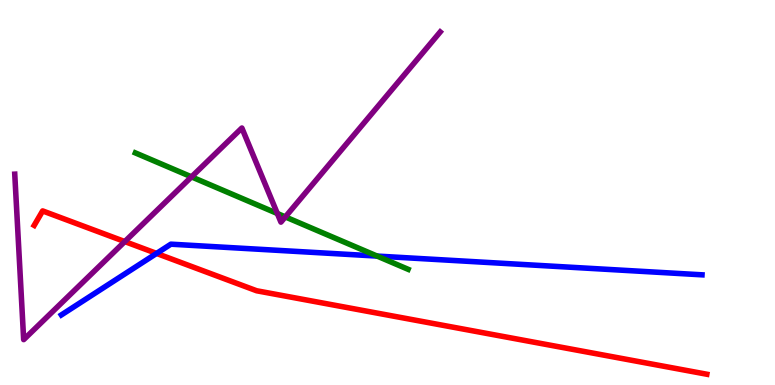[{'lines': ['blue', 'red'], 'intersections': [{'x': 2.02, 'y': 3.42}]}, {'lines': ['green', 'red'], 'intersections': []}, {'lines': ['purple', 'red'], 'intersections': [{'x': 1.61, 'y': 3.73}]}, {'lines': ['blue', 'green'], 'intersections': [{'x': 4.87, 'y': 3.35}]}, {'lines': ['blue', 'purple'], 'intersections': []}, {'lines': ['green', 'purple'], 'intersections': [{'x': 2.47, 'y': 5.41}, {'x': 3.58, 'y': 4.45}, {'x': 3.68, 'y': 4.37}]}]